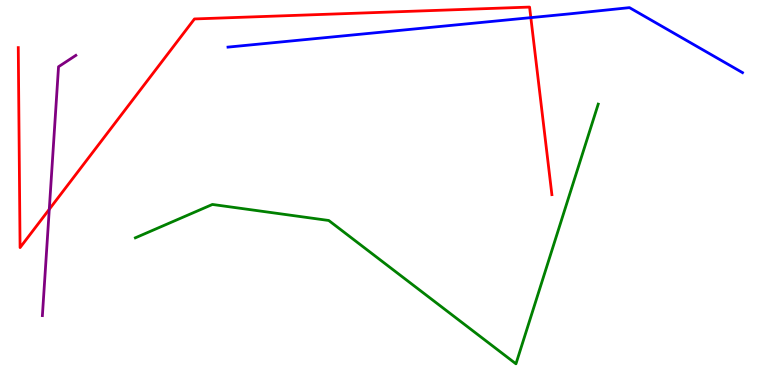[{'lines': ['blue', 'red'], 'intersections': [{'x': 6.85, 'y': 9.54}]}, {'lines': ['green', 'red'], 'intersections': []}, {'lines': ['purple', 'red'], 'intersections': [{'x': 0.636, 'y': 4.56}]}, {'lines': ['blue', 'green'], 'intersections': []}, {'lines': ['blue', 'purple'], 'intersections': []}, {'lines': ['green', 'purple'], 'intersections': []}]